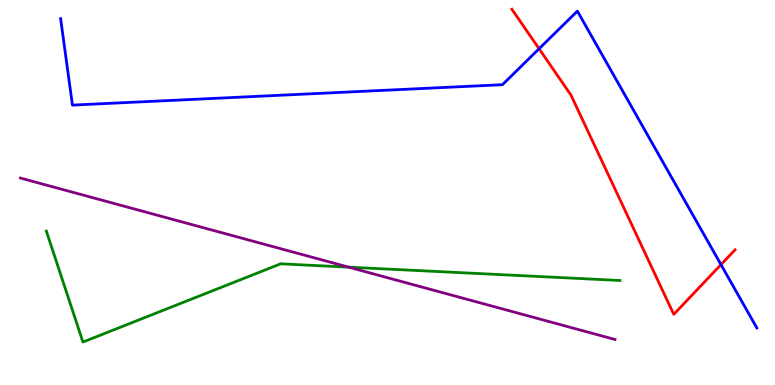[{'lines': ['blue', 'red'], 'intersections': [{'x': 6.96, 'y': 8.73}, {'x': 9.3, 'y': 3.13}]}, {'lines': ['green', 'red'], 'intersections': []}, {'lines': ['purple', 'red'], 'intersections': []}, {'lines': ['blue', 'green'], 'intersections': []}, {'lines': ['blue', 'purple'], 'intersections': []}, {'lines': ['green', 'purple'], 'intersections': [{'x': 4.5, 'y': 3.06}]}]